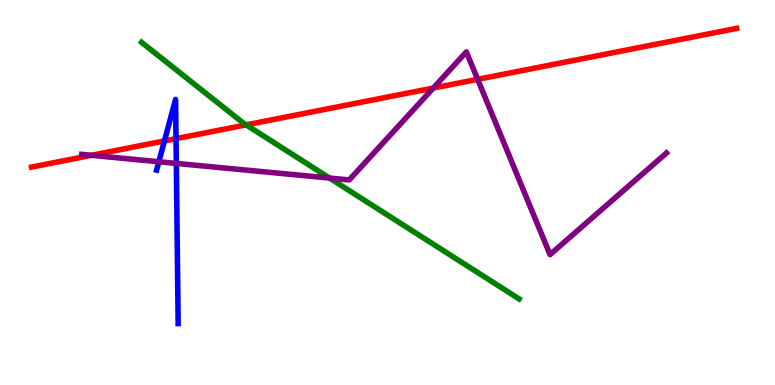[{'lines': ['blue', 'red'], 'intersections': [{'x': 2.12, 'y': 6.34}, {'x': 2.27, 'y': 6.4}]}, {'lines': ['green', 'red'], 'intersections': [{'x': 3.18, 'y': 6.76}]}, {'lines': ['purple', 'red'], 'intersections': [{'x': 1.18, 'y': 5.97}, {'x': 5.59, 'y': 7.71}, {'x': 6.16, 'y': 7.94}]}, {'lines': ['blue', 'green'], 'intersections': []}, {'lines': ['blue', 'purple'], 'intersections': [{'x': 2.05, 'y': 5.8}, {'x': 2.28, 'y': 5.76}]}, {'lines': ['green', 'purple'], 'intersections': [{'x': 4.25, 'y': 5.38}]}]